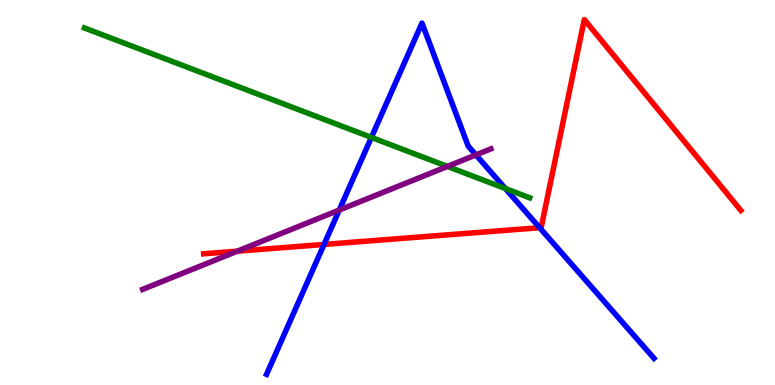[{'lines': ['blue', 'red'], 'intersections': [{'x': 4.18, 'y': 3.65}, {'x': 6.96, 'y': 4.09}]}, {'lines': ['green', 'red'], 'intersections': []}, {'lines': ['purple', 'red'], 'intersections': [{'x': 3.06, 'y': 3.48}]}, {'lines': ['blue', 'green'], 'intersections': [{'x': 4.79, 'y': 6.43}, {'x': 6.52, 'y': 5.1}]}, {'lines': ['blue', 'purple'], 'intersections': [{'x': 4.38, 'y': 4.54}, {'x': 6.14, 'y': 5.98}]}, {'lines': ['green', 'purple'], 'intersections': [{'x': 5.77, 'y': 5.68}]}]